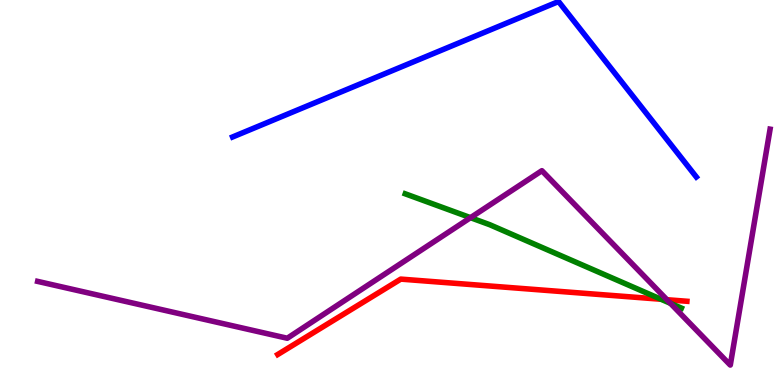[{'lines': ['blue', 'red'], 'intersections': []}, {'lines': ['green', 'red'], 'intersections': [{'x': 8.53, 'y': 2.23}]}, {'lines': ['purple', 'red'], 'intersections': [{'x': 8.61, 'y': 2.22}]}, {'lines': ['blue', 'green'], 'intersections': []}, {'lines': ['blue', 'purple'], 'intersections': []}, {'lines': ['green', 'purple'], 'intersections': [{'x': 6.07, 'y': 4.35}, {'x': 8.65, 'y': 2.12}]}]